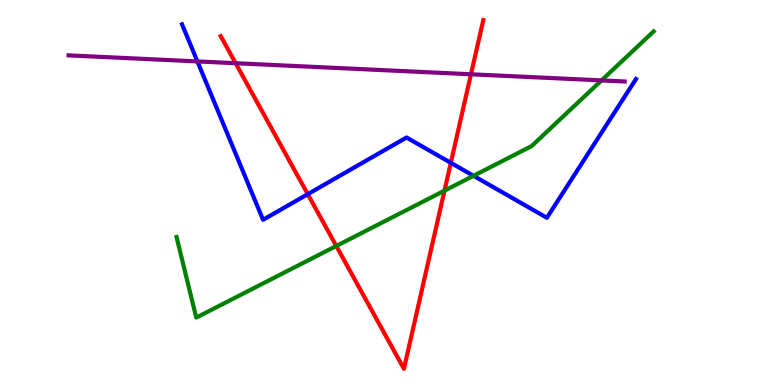[{'lines': ['blue', 'red'], 'intersections': [{'x': 3.97, 'y': 4.96}, {'x': 5.82, 'y': 5.77}]}, {'lines': ['green', 'red'], 'intersections': [{'x': 4.34, 'y': 3.61}, {'x': 5.74, 'y': 5.05}]}, {'lines': ['purple', 'red'], 'intersections': [{'x': 3.04, 'y': 8.36}, {'x': 6.08, 'y': 8.07}]}, {'lines': ['blue', 'green'], 'intersections': [{'x': 6.11, 'y': 5.43}]}, {'lines': ['blue', 'purple'], 'intersections': [{'x': 2.55, 'y': 8.4}]}, {'lines': ['green', 'purple'], 'intersections': [{'x': 7.76, 'y': 7.91}]}]